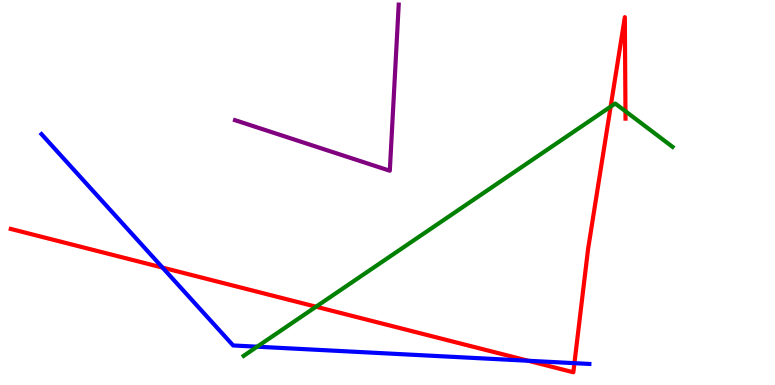[{'lines': ['blue', 'red'], 'intersections': [{'x': 2.1, 'y': 3.05}, {'x': 6.82, 'y': 0.63}, {'x': 7.41, 'y': 0.567}]}, {'lines': ['green', 'red'], 'intersections': [{'x': 4.08, 'y': 2.03}, {'x': 7.88, 'y': 7.23}, {'x': 8.07, 'y': 7.11}]}, {'lines': ['purple', 'red'], 'intersections': []}, {'lines': ['blue', 'green'], 'intersections': [{'x': 3.32, 'y': 0.995}]}, {'lines': ['blue', 'purple'], 'intersections': []}, {'lines': ['green', 'purple'], 'intersections': []}]